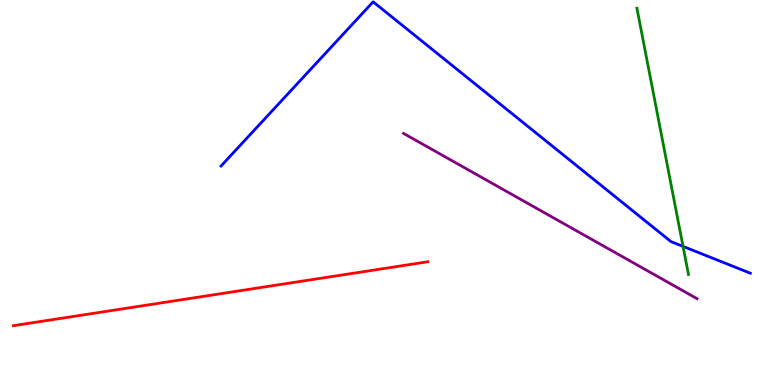[{'lines': ['blue', 'red'], 'intersections': []}, {'lines': ['green', 'red'], 'intersections': []}, {'lines': ['purple', 'red'], 'intersections': []}, {'lines': ['blue', 'green'], 'intersections': [{'x': 8.81, 'y': 3.6}]}, {'lines': ['blue', 'purple'], 'intersections': []}, {'lines': ['green', 'purple'], 'intersections': []}]